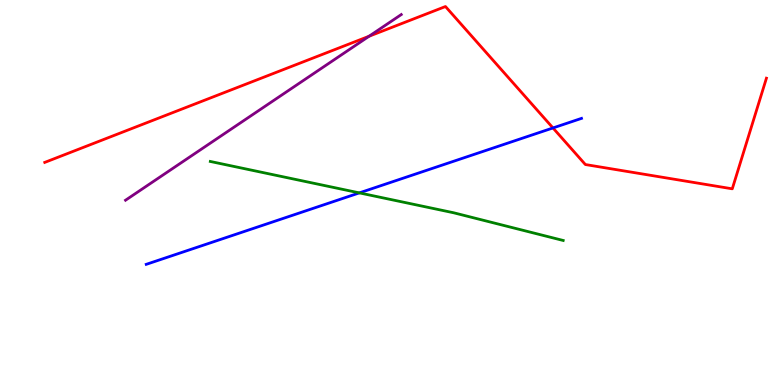[{'lines': ['blue', 'red'], 'intersections': [{'x': 7.14, 'y': 6.68}]}, {'lines': ['green', 'red'], 'intersections': []}, {'lines': ['purple', 'red'], 'intersections': [{'x': 4.76, 'y': 9.06}]}, {'lines': ['blue', 'green'], 'intersections': [{'x': 4.64, 'y': 4.99}]}, {'lines': ['blue', 'purple'], 'intersections': []}, {'lines': ['green', 'purple'], 'intersections': []}]